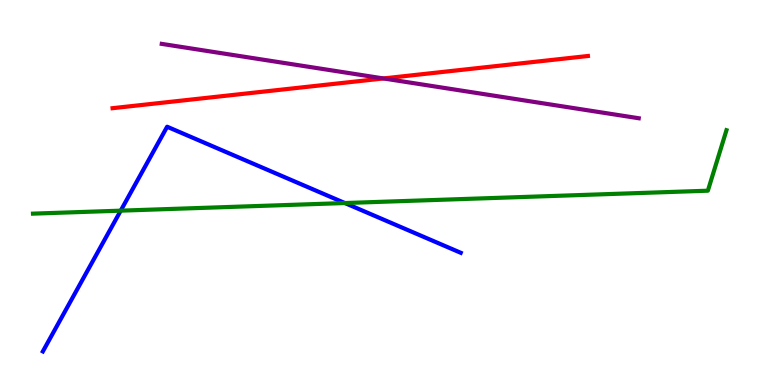[{'lines': ['blue', 'red'], 'intersections': []}, {'lines': ['green', 'red'], 'intersections': []}, {'lines': ['purple', 'red'], 'intersections': [{'x': 4.95, 'y': 7.96}]}, {'lines': ['blue', 'green'], 'intersections': [{'x': 1.56, 'y': 4.53}, {'x': 4.45, 'y': 4.73}]}, {'lines': ['blue', 'purple'], 'intersections': []}, {'lines': ['green', 'purple'], 'intersections': []}]